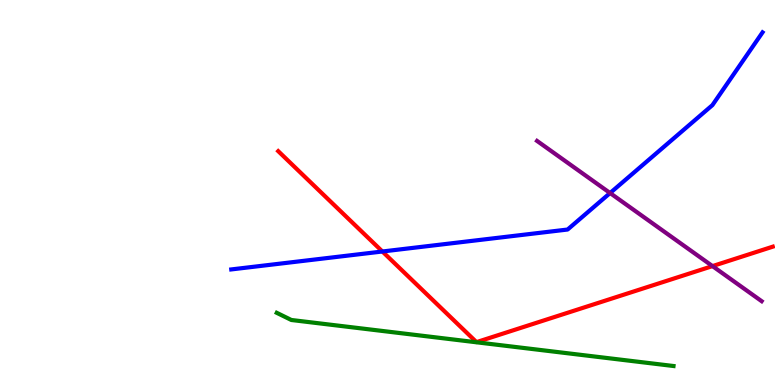[{'lines': ['blue', 'red'], 'intersections': [{'x': 4.93, 'y': 3.47}]}, {'lines': ['green', 'red'], 'intersections': []}, {'lines': ['purple', 'red'], 'intersections': [{'x': 9.19, 'y': 3.09}]}, {'lines': ['blue', 'green'], 'intersections': []}, {'lines': ['blue', 'purple'], 'intersections': [{'x': 7.87, 'y': 4.99}]}, {'lines': ['green', 'purple'], 'intersections': []}]